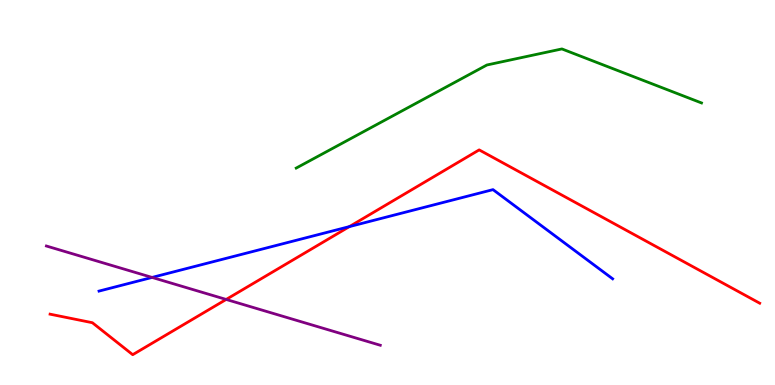[{'lines': ['blue', 'red'], 'intersections': [{'x': 4.51, 'y': 4.11}]}, {'lines': ['green', 'red'], 'intersections': []}, {'lines': ['purple', 'red'], 'intersections': [{'x': 2.92, 'y': 2.22}]}, {'lines': ['blue', 'green'], 'intersections': []}, {'lines': ['blue', 'purple'], 'intersections': [{'x': 1.96, 'y': 2.79}]}, {'lines': ['green', 'purple'], 'intersections': []}]